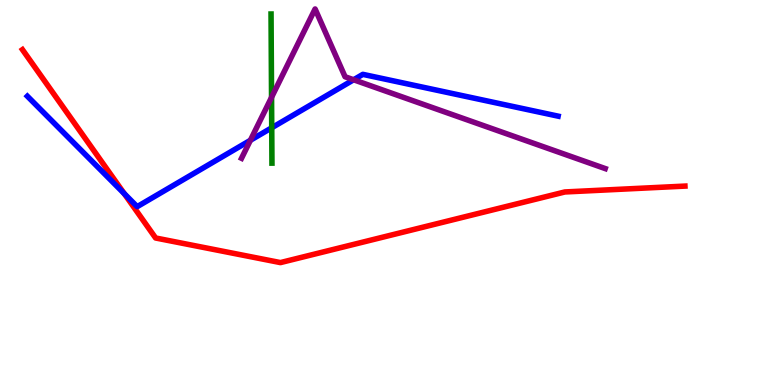[{'lines': ['blue', 'red'], 'intersections': [{'x': 1.6, 'y': 4.97}]}, {'lines': ['green', 'red'], 'intersections': []}, {'lines': ['purple', 'red'], 'intersections': []}, {'lines': ['blue', 'green'], 'intersections': [{'x': 3.51, 'y': 6.68}]}, {'lines': ['blue', 'purple'], 'intersections': [{'x': 3.23, 'y': 6.36}, {'x': 4.56, 'y': 7.93}]}, {'lines': ['green', 'purple'], 'intersections': [{'x': 3.5, 'y': 7.47}]}]